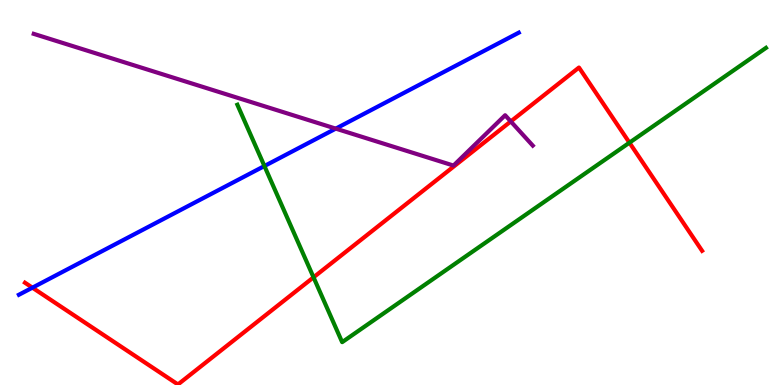[{'lines': ['blue', 'red'], 'intersections': [{'x': 0.418, 'y': 2.53}]}, {'lines': ['green', 'red'], 'intersections': [{'x': 4.05, 'y': 2.8}, {'x': 8.12, 'y': 6.29}]}, {'lines': ['purple', 'red'], 'intersections': [{'x': 6.59, 'y': 6.85}]}, {'lines': ['blue', 'green'], 'intersections': [{'x': 3.41, 'y': 5.69}]}, {'lines': ['blue', 'purple'], 'intersections': [{'x': 4.33, 'y': 6.66}]}, {'lines': ['green', 'purple'], 'intersections': []}]